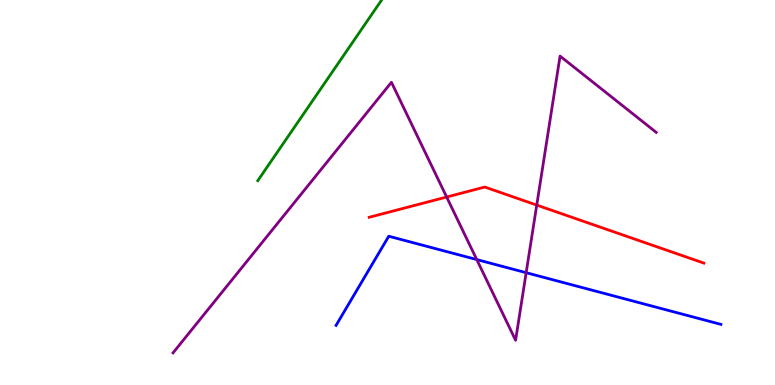[{'lines': ['blue', 'red'], 'intersections': []}, {'lines': ['green', 'red'], 'intersections': []}, {'lines': ['purple', 'red'], 'intersections': [{'x': 5.76, 'y': 4.88}, {'x': 6.93, 'y': 4.67}]}, {'lines': ['blue', 'green'], 'intersections': []}, {'lines': ['blue', 'purple'], 'intersections': [{'x': 6.15, 'y': 3.26}, {'x': 6.79, 'y': 2.92}]}, {'lines': ['green', 'purple'], 'intersections': []}]